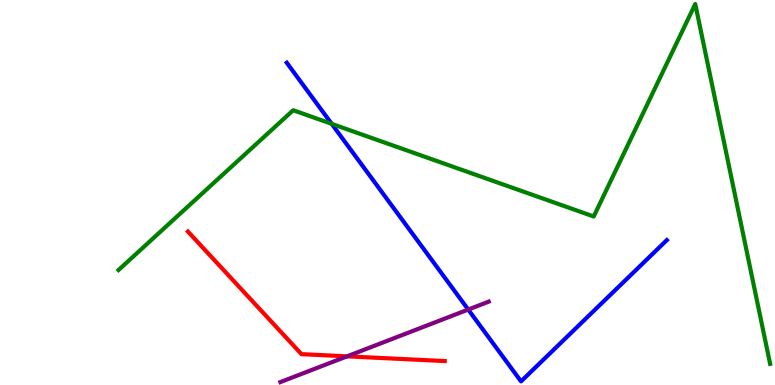[{'lines': ['blue', 'red'], 'intersections': []}, {'lines': ['green', 'red'], 'intersections': []}, {'lines': ['purple', 'red'], 'intersections': [{'x': 4.48, 'y': 0.744}]}, {'lines': ['blue', 'green'], 'intersections': [{'x': 4.28, 'y': 6.78}]}, {'lines': ['blue', 'purple'], 'intersections': [{'x': 6.04, 'y': 1.96}]}, {'lines': ['green', 'purple'], 'intersections': []}]